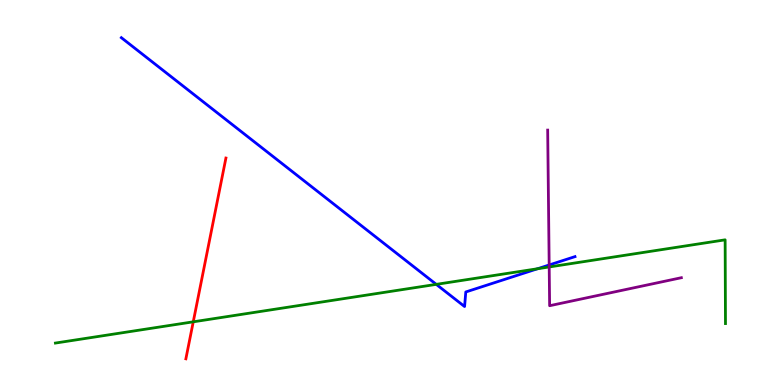[{'lines': ['blue', 'red'], 'intersections': []}, {'lines': ['green', 'red'], 'intersections': [{'x': 2.49, 'y': 1.64}]}, {'lines': ['purple', 'red'], 'intersections': []}, {'lines': ['blue', 'green'], 'intersections': [{'x': 5.63, 'y': 2.61}, {'x': 6.94, 'y': 3.02}]}, {'lines': ['blue', 'purple'], 'intersections': [{'x': 7.09, 'y': 3.12}]}, {'lines': ['green', 'purple'], 'intersections': [{'x': 7.09, 'y': 3.07}]}]